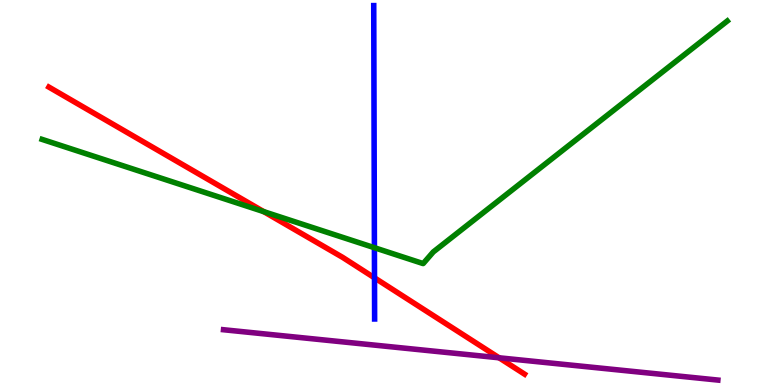[{'lines': ['blue', 'red'], 'intersections': [{'x': 4.83, 'y': 2.78}]}, {'lines': ['green', 'red'], 'intersections': [{'x': 3.4, 'y': 4.5}]}, {'lines': ['purple', 'red'], 'intersections': [{'x': 6.44, 'y': 0.707}]}, {'lines': ['blue', 'green'], 'intersections': [{'x': 4.83, 'y': 3.57}]}, {'lines': ['blue', 'purple'], 'intersections': []}, {'lines': ['green', 'purple'], 'intersections': []}]